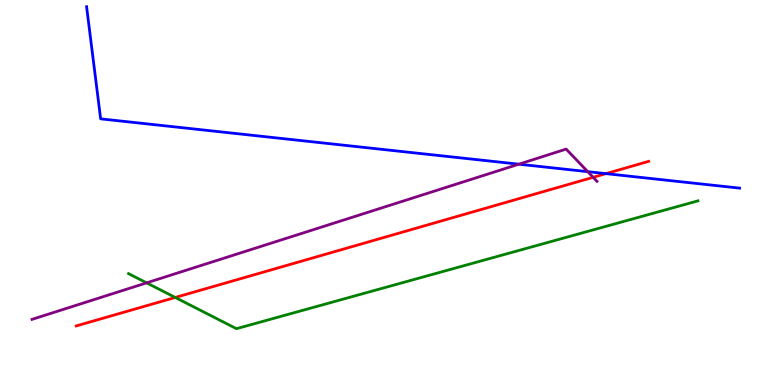[{'lines': ['blue', 'red'], 'intersections': [{'x': 7.82, 'y': 5.49}]}, {'lines': ['green', 'red'], 'intersections': [{'x': 2.26, 'y': 2.27}]}, {'lines': ['purple', 'red'], 'intersections': [{'x': 7.65, 'y': 5.39}]}, {'lines': ['blue', 'green'], 'intersections': []}, {'lines': ['blue', 'purple'], 'intersections': [{'x': 6.69, 'y': 5.74}, {'x': 7.58, 'y': 5.54}]}, {'lines': ['green', 'purple'], 'intersections': [{'x': 1.89, 'y': 2.65}]}]